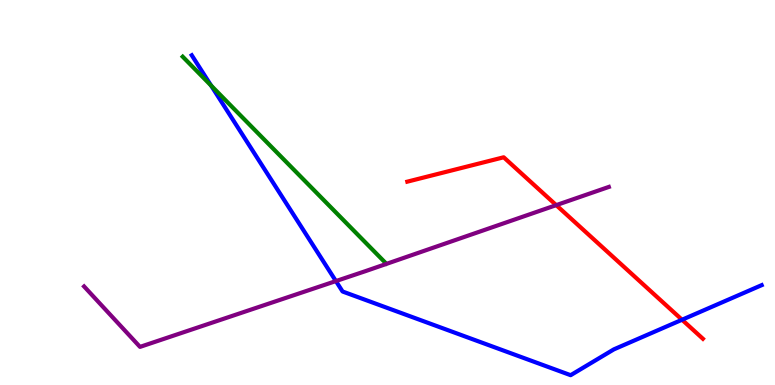[{'lines': ['blue', 'red'], 'intersections': [{'x': 8.8, 'y': 1.69}]}, {'lines': ['green', 'red'], 'intersections': []}, {'lines': ['purple', 'red'], 'intersections': [{'x': 7.18, 'y': 4.67}]}, {'lines': ['blue', 'green'], 'intersections': [{'x': 2.72, 'y': 7.78}]}, {'lines': ['blue', 'purple'], 'intersections': [{'x': 4.33, 'y': 2.7}]}, {'lines': ['green', 'purple'], 'intersections': []}]